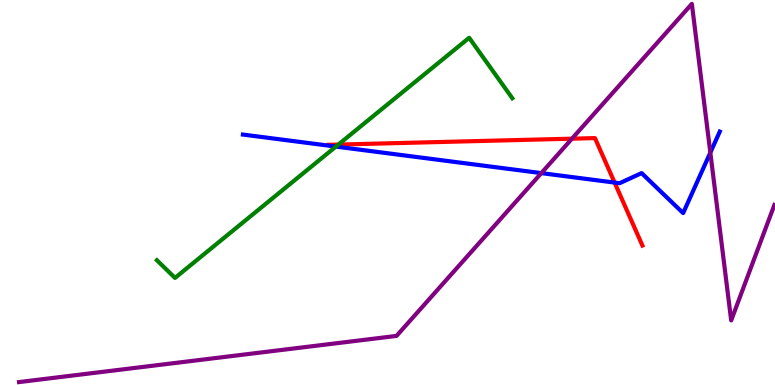[{'lines': ['blue', 'red'], 'intersections': [{'x': 7.93, 'y': 5.26}]}, {'lines': ['green', 'red'], 'intersections': [{'x': 4.37, 'y': 6.24}]}, {'lines': ['purple', 'red'], 'intersections': [{'x': 7.38, 'y': 6.4}]}, {'lines': ['blue', 'green'], 'intersections': [{'x': 4.33, 'y': 6.19}]}, {'lines': ['blue', 'purple'], 'intersections': [{'x': 6.98, 'y': 5.5}, {'x': 9.17, 'y': 6.04}]}, {'lines': ['green', 'purple'], 'intersections': []}]